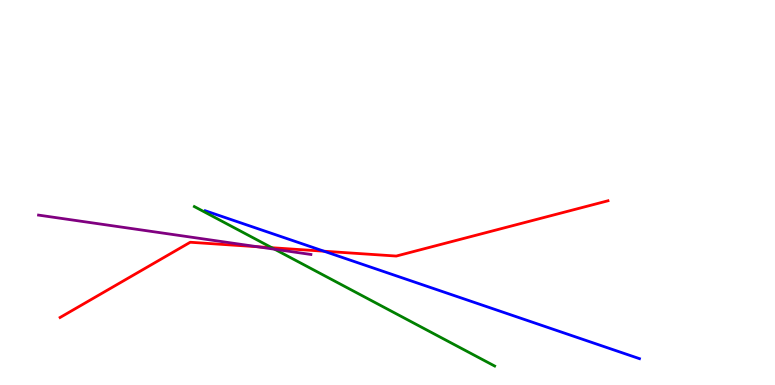[{'lines': ['blue', 'red'], 'intersections': [{'x': 4.18, 'y': 3.48}]}, {'lines': ['green', 'red'], 'intersections': [{'x': 3.51, 'y': 3.57}]}, {'lines': ['purple', 'red'], 'intersections': [{'x': 3.32, 'y': 3.59}]}, {'lines': ['blue', 'green'], 'intersections': []}, {'lines': ['blue', 'purple'], 'intersections': []}, {'lines': ['green', 'purple'], 'intersections': [{'x': 3.54, 'y': 3.53}]}]